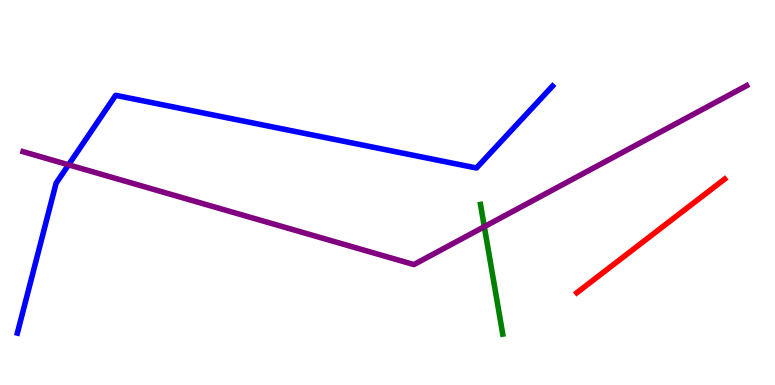[{'lines': ['blue', 'red'], 'intersections': []}, {'lines': ['green', 'red'], 'intersections': []}, {'lines': ['purple', 'red'], 'intersections': []}, {'lines': ['blue', 'green'], 'intersections': []}, {'lines': ['blue', 'purple'], 'intersections': [{'x': 0.885, 'y': 5.72}]}, {'lines': ['green', 'purple'], 'intersections': [{'x': 6.25, 'y': 4.11}]}]